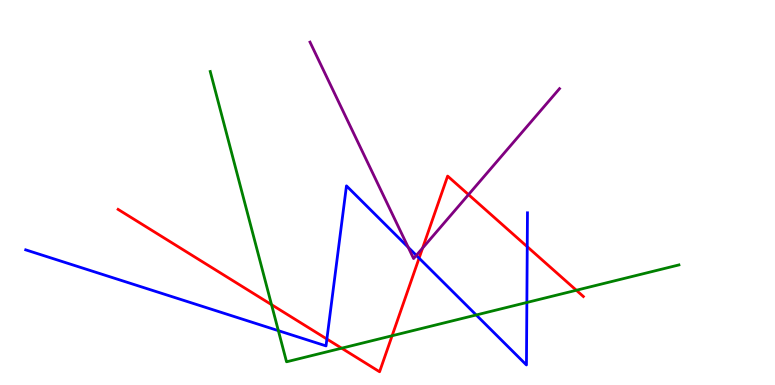[{'lines': ['blue', 'red'], 'intersections': [{'x': 4.22, 'y': 1.19}, {'x': 5.41, 'y': 3.3}, {'x': 6.8, 'y': 3.59}]}, {'lines': ['green', 'red'], 'intersections': [{'x': 3.5, 'y': 2.09}, {'x': 4.41, 'y': 0.956}, {'x': 5.06, 'y': 1.28}, {'x': 7.44, 'y': 2.46}]}, {'lines': ['purple', 'red'], 'intersections': [{'x': 5.45, 'y': 3.56}, {'x': 6.05, 'y': 4.95}]}, {'lines': ['blue', 'green'], 'intersections': [{'x': 3.59, 'y': 1.41}, {'x': 6.14, 'y': 1.82}, {'x': 6.8, 'y': 2.14}]}, {'lines': ['blue', 'purple'], 'intersections': [{'x': 5.27, 'y': 3.58}, {'x': 5.37, 'y': 3.37}]}, {'lines': ['green', 'purple'], 'intersections': []}]